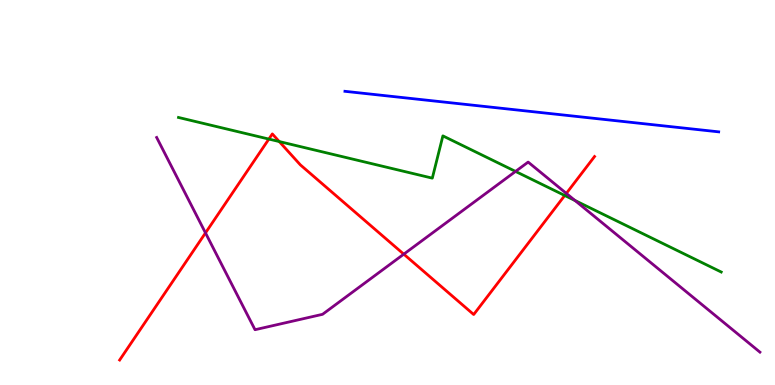[{'lines': ['blue', 'red'], 'intersections': []}, {'lines': ['green', 'red'], 'intersections': [{'x': 3.47, 'y': 6.39}, {'x': 3.6, 'y': 6.32}, {'x': 7.29, 'y': 4.92}]}, {'lines': ['purple', 'red'], 'intersections': [{'x': 2.65, 'y': 3.95}, {'x': 5.21, 'y': 3.4}, {'x': 7.31, 'y': 4.98}]}, {'lines': ['blue', 'green'], 'intersections': []}, {'lines': ['blue', 'purple'], 'intersections': []}, {'lines': ['green', 'purple'], 'intersections': [{'x': 6.65, 'y': 5.55}, {'x': 7.42, 'y': 4.79}]}]